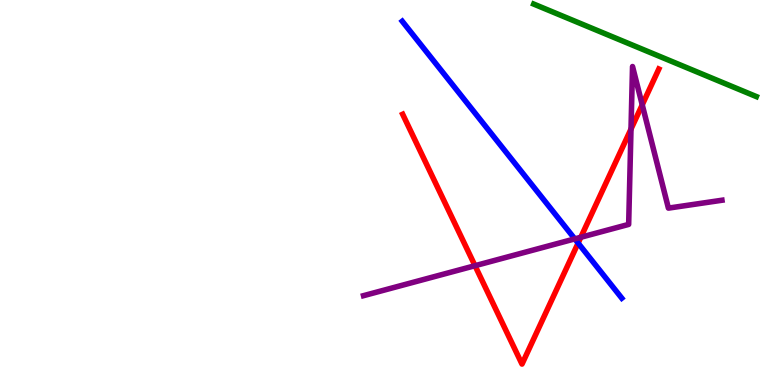[{'lines': ['blue', 'red'], 'intersections': [{'x': 7.46, 'y': 3.69}]}, {'lines': ['green', 'red'], 'intersections': []}, {'lines': ['purple', 'red'], 'intersections': [{'x': 6.13, 'y': 3.1}, {'x': 7.49, 'y': 3.84}, {'x': 8.14, 'y': 6.65}, {'x': 8.29, 'y': 7.28}]}, {'lines': ['blue', 'green'], 'intersections': []}, {'lines': ['blue', 'purple'], 'intersections': [{'x': 7.42, 'y': 3.8}]}, {'lines': ['green', 'purple'], 'intersections': []}]